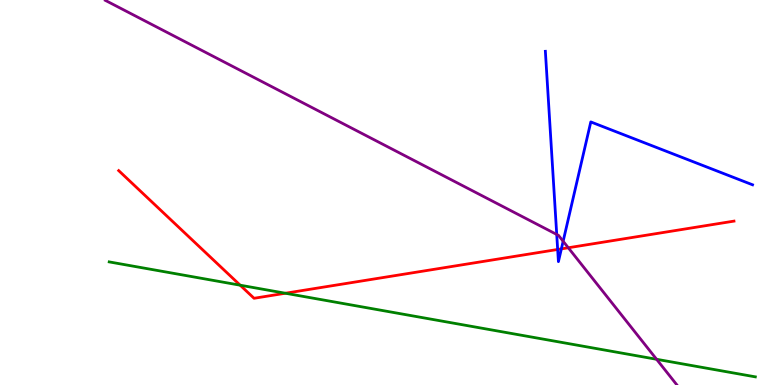[{'lines': ['blue', 'red'], 'intersections': [{'x': 7.2, 'y': 3.52}, {'x': 7.24, 'y': 3.54}]}, {'lines': ['green', 'red'], 'intersections': [{'x': 3.1, 'y': 2.59}, {'x': 3.68, 'y': 2.38}]}, {'lines': ['purple', 'red'], 'intersections': [{'x': 7.33, 'y': 3.56}]}, {'lines': ['blue', 'green'], 'intersections': []}, {'lines': ['blue', 'purple'], 'intersections': [{'x': 7.18, 'y': 3.91}, {'x': 7.27, 'y': 3.73}]}, {'lines': ['green', 'purple'], 'intersections': [{'x': 8.47, 'y': 0.668}]}]